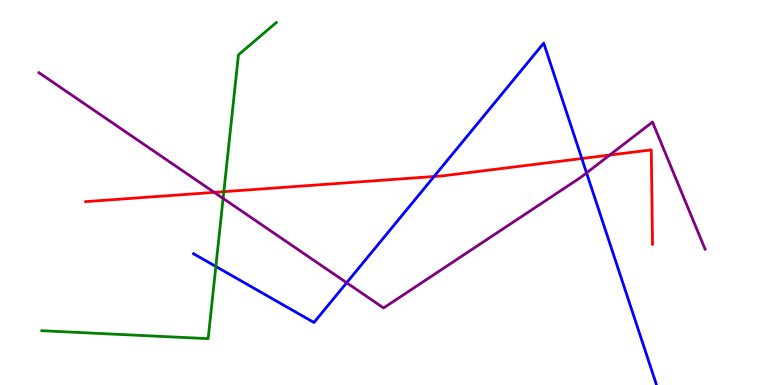[{'lines': ['blue', 'red'], 'intersections': [{'x': 5.6, 'y': 5.42}, {'x': 7.51, 'y': 5.88}]}, {'lines': ['green', 'red'], 'intersections': [{'x': 2.89, 'y': 5.02}]}, {'lines': ['purple', 'red'], 'intersections': [{'x': 2.76, 'y': 5.0}, {'x': 7.87, 'y': 5.97}]}, {'lines': ['blue', 'green'], 'intersections': [{'x': 2.79, 'y': 3.08}]}, {'lines': ['blue', 'purple'], 'intersections': [{'x': 4.47, 'y': 2.66}, {'x': 7.57, 'y': 5.51}]}, {'lines': ['green', 'purple'], 'intersections': [{'x': 2.88, 'y': 4.85}]}]